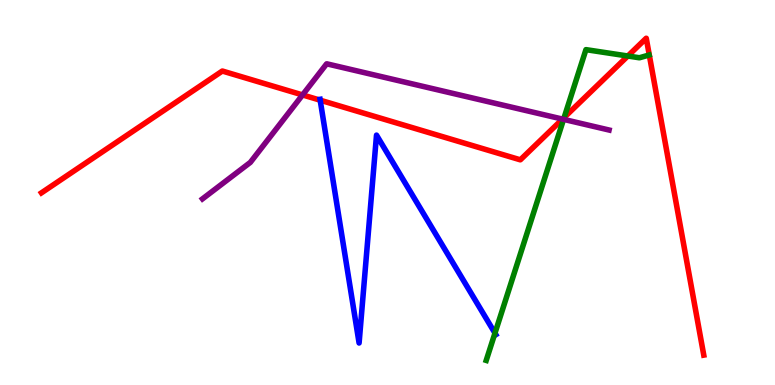[{'lines': ['blue', 'red'], 'intersections': [{'x': 4.13, 'y': 7.4}]}, {'lines': ['green', 'red'], 'intersections': [{'x': 7.28, 'y': 6.95}, {'x': 8.1, 'y': 8.55}]}, {'lines': ['purple', 'red'], 'intersections': [{'x': 3.9, 'y': 7.53}, {'x': 7.26, 'y': 6.91}]}, {'lines': ['blue', 'green'], 'intersections': [{'x': 6.39, 'y': 1.35}]}, {'lines': ['blue', 'purple'], 'intersections': []}, {'lines': ['green', 'purple'], 'intersections': [{'x': 7.27, 'y': 6.9}]}]